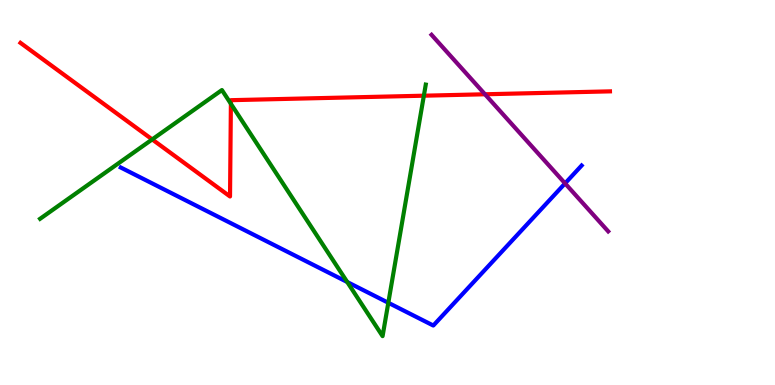[{'lines': ['blue', 'red'], 'intersections': []}, {'lines': ['green', 'red'], 'intersections': [{'x': 1.96, 'y': 6.38}, {'x': 2.98, 'y': 7.3}, {'x': 5.47, 'y': 7.51}]}, {'lines': ['purple', 'red'], 'intersections': [{'x': 6.26, 'y': 7.55}]}, {'lines': ['blue', 'green'], 'intersections': [{'x': 4.48, 'y': 2.67}, {'x': 5.01, 'y': 2.14}]}, {'lines': ['blue', 'purple'], 'intersections': [{'x': 7.29, 'y': 5.24}]}, {'lines': ['green', 'purple'], 'intersections': []}]